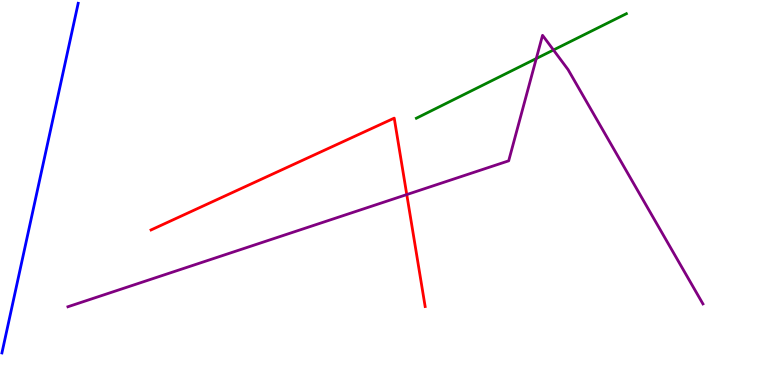[{'lines': ['blue', 'red'], 'intersections': []}, {'lines': ['green', 'red'], 'intersections': []}, {'lines': ['purple', 'red'], 'intersections': [{'x': 5.25, 'y': 4.95}]}, {'lines': ['blue', 'green'], 'intersections': []}, {'lines': ['blue', 'purple'], 'intersections': []}, {'lines': ['green', 'purple'], 'intersections': [{'x': 6.92, 'y': 8.48}, {'x': 7.14, 'y': 8.7}]}]